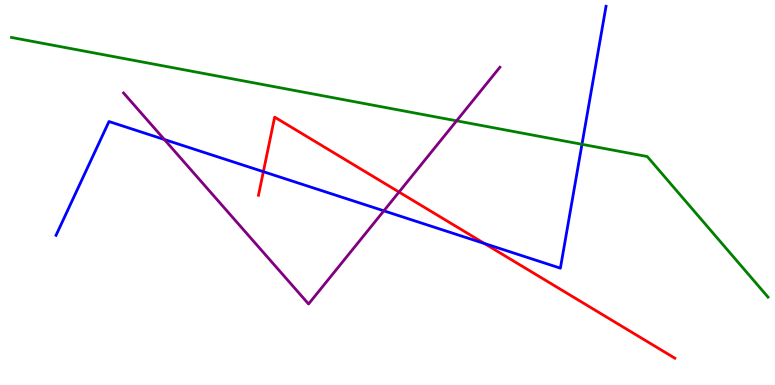[{'lines': ['blue', 'red'], 'intersections': [{'x': 3.4, 'y': 5.54}, {'x': 6.25, 'y': 3.68}]}, {'lines': ['green', 'red'], 'intersections': []}, {'lines': ['purple', 'red'], 'intersections': [{'x': 5.15, 'y': 5.01}]}, {'lines': ['blue', 'green'], 'intersections': [{'x': 7.51, 'y': 6.25}]}, {'lines': ['blue', 'purple'], 'intersections': [{'x': 2.12, 'y': 6.38}, {'x': 4.95, 'y': 4.52}]}, {'lines': ['green', 'purple'], 'intersections': [{'x': 5.89, 'y': 6.86}]}]